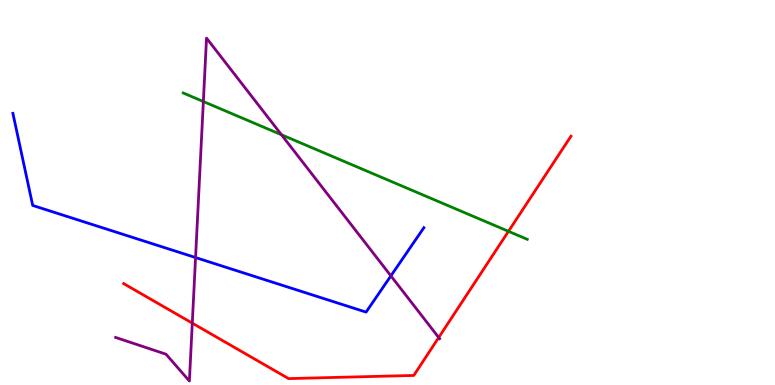[{'lines': ['blue', 'red'], 'intersections': []}, {'lines': ['green', 'red'], 'intersections': [{'x': 6.56, 'y': 3.99}]}, {'lines': ['purple', 'red'], 'intersections': [{'x': 2.48, 'y': 1.61}, {'x': 5.66, 'y': 1.23}]}, {'lines': ['blue', 'green'], 'intersections': []}, {'lines': ['blue', 'purple'], 'intersections': [{'x': 2.52, 'y': 3.31}, {'x': 5.04, 'y': 2.83}]}, {'lines': ['green', 'purple'], 'intersections': [{'x': 2.62, 'y': 7.36}, {'x': 3.63, 'y': 6.5}]}]